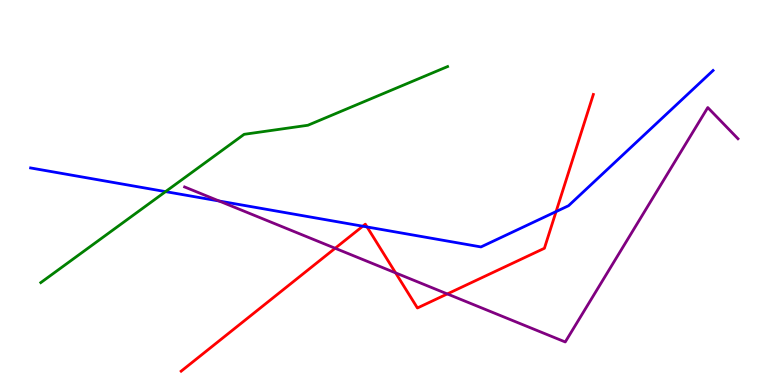[{'lines': ['blue', 'red'], 'intersections': [{'x': 4.68, 'y': 4.12}, {'x': 4.74, 'y': 4.11}, {'x': 7.18, 'y': 4.5}]}, {'lines': ['green', 'red'], 'intersections': []}, {'lines': ['purple', 'red'], 'intersections': [{'x': 4.32, 'y': 3.55}, {'x': 5.1, 'y': 2.91}, {'x': 5.77, 'y': 2.37}]}, {'lines': ['blue', 'green'], 'intersections': [{'x': 2.14, 'y': 5.02}]}, {'lines': ['blue', 'purple'], 'intersections': [{'x': 2.83, 'y': 4.78}]}, {'lines': ['green', 'purple'], 'intersections': []}]